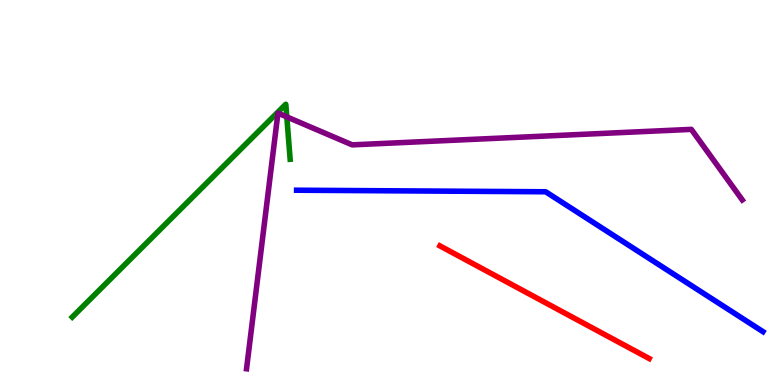[{'lines': ['blue', 'red'], 'intersections': []}, {'lines': ['green', 'red'], 'intersections': []}, {'lines': ['purple', 'red'], 'intersections': []}, {'lines': ['blue', 'green'], 'intersections': []}, {'lines': ['blue', 'purple'], 'intersections': []}, {'lines': ['green', 'purple'], 'intersections': [{'x': 3.7, 'y': 6.96}]}]